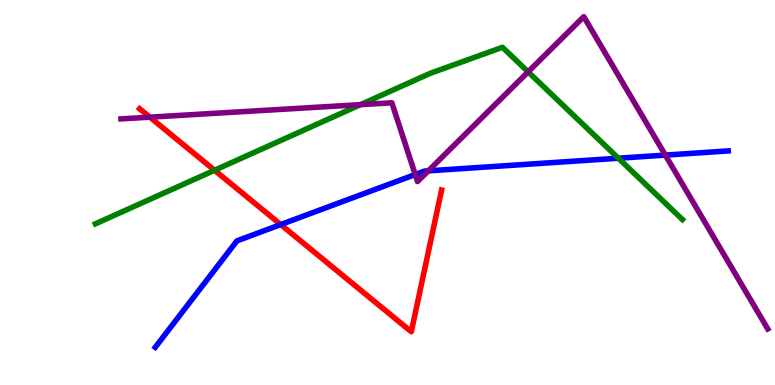[{'lines': ['blue', 'red'], 'intersections': [{'x': 3.62, 'y': 4.17}]}, {'lines': ['green', 'red'], 'intersections': [{'x': 2.77, 'y': 5.58}]}, {'lines': ['purple', 'red'], 'intersections': [{'x': 1.93, 'y': 6.96}]}, {'lines': ['blue', 'green'], 'intersections': [{'x': 7.98, 'y': 5.89}]}, {'lines': ['blue', 'purple'], 'intersections': [{'x': 5.36, 'y': 5.47}, {'x': 5.53, 'y': 5.56}, {'x': 8.59, 'y': 5.97}]}, {'lines': ['green', 'purple'], 'intersections': [{'x': 4.65, 'y': 7.28}, {'x': 6.81, 'y': 8.13}]}]